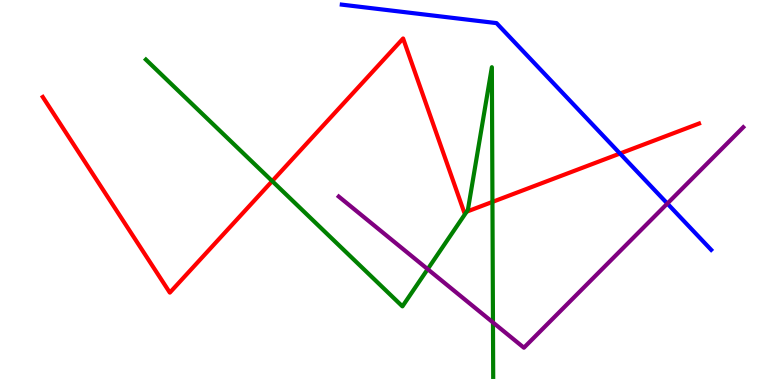[{'lines': ['blue', 'red'], 'intersections': [{'x': 8.0, 'y': 6.01}]}, {'lines': ['green', 'red'], 'intersections': [{'x': 3.51, 'y': 5.3}, {'x': 6.02, 'y': 4.5}, {'x': 6.35, 'y': 4.76}]}, {'lines': ['purple', 'red'], 'intersections': []}, {'lines': ['blue', 'green'], 'intersections': []}, {'lines': ['blue', 'purple'], 'intersections': [{'x': 8.61, 'y': 4.71}]}, {'lines': ['green', 'purple'], 'intersections': [{'x': 5.52, 'y': 3.01}, {'x': 6.36, 'y': 1.62}]}]